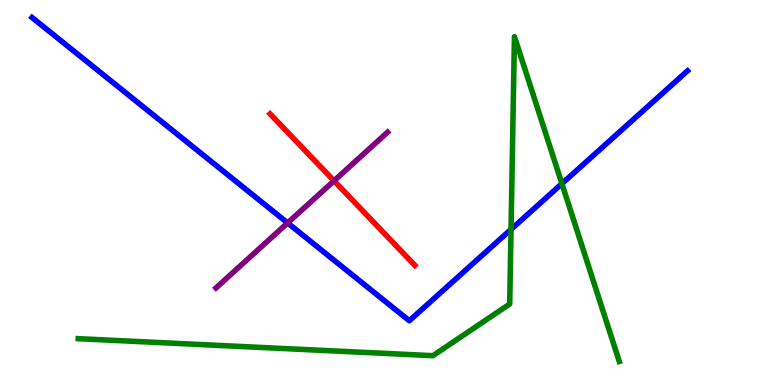[{'lines': ['blue', 'red'], 'intersections': []}, {'lines': ['green', 'red'], 'intersections': []}, {'lines': ['purple', 'red'], 'intersections': [{'x': 4.31, 'y': 5.3}]}, {'lines': ['blue', 'green'], 'intersections': [{'x': 6.59, 'y': 4.04}, {'x': 7.25, 'y': 5.23}]}, {'lines': ['blue', 'purple'], 'intersections': [{'x': 3.71, 'y': 4.21}]}, {'lines': ['green', 'purple'], 'intersections': []}]